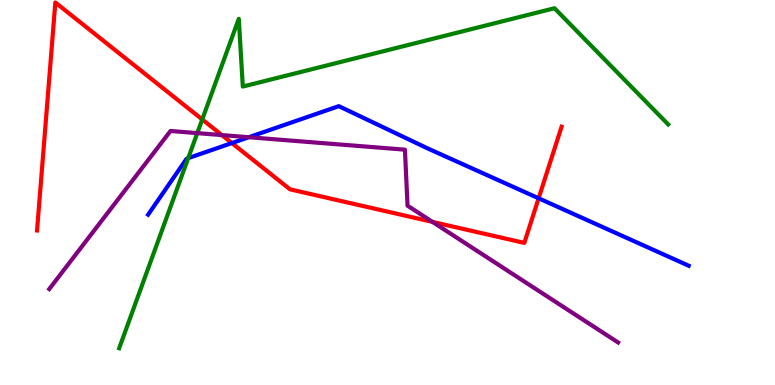[{'lines': ['blue', 'red'], 'intersections': [{'x': 2.99, 'y': 6.28}, {'x': 6.95, 'y': 4.85}]}, {'lines': ['green', 'red'], 'intersections': [{'x': 2.61, 'y': 6.9}]}, {'lines': ['purple', 'red'], 'intersections': [{'x': 2.86, 'y': 6.49}, {'x': 5.58, 'y': 4.24}]}, {'lines': ['blue', 'green'], 'intersections': [{'x': 2.43, 'y': 5.89}]}, {'lines': ['blue', 'purple'], 'intersections': [{'x': 3.21, 'y': 6.44}]}, {'lines': ['green', 'purple'], 'intersections': [{'x': 2.55, 'y': 6.54}]}]